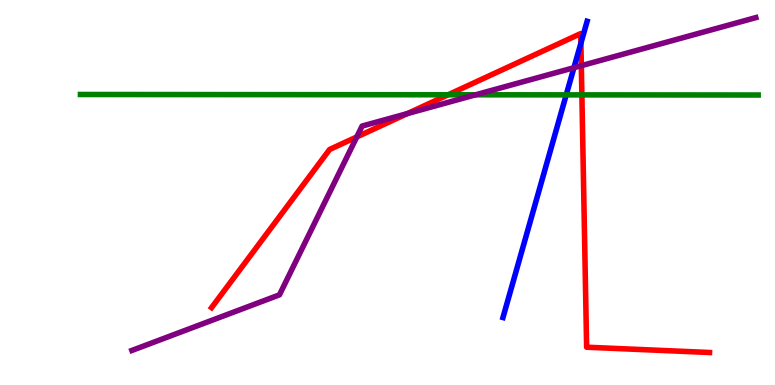[{'lines': ['blue', 'red'], 'intersections': [{'x': 7.5, 'y': 8.88}]}, {'lines': ['green', 'red'], 'intersections': [{'x': 5.78, 'y': 7.54}, {'x': 7.51, 'y': 7.54}]}, {'lines': ['purple', 'red'], 'intersections': [{'x': 4.6, 'y': 6.44}, {'x': 5.26, 'y': 7.05}, {'x': 7.5, 'y': 8.29}]}, {'lines': ['blue', 'green'], 'intersections': [{'x': 7.31, 'y': 7.54}]}, {'lines': ['blue', 'purple'], 'intersections': [{'x': 7.41, 'y': 8.24}]}, {'lines': ['green', 'purple'], 'intersections': [{'x': 6.14, 'y': 7.54}]}]